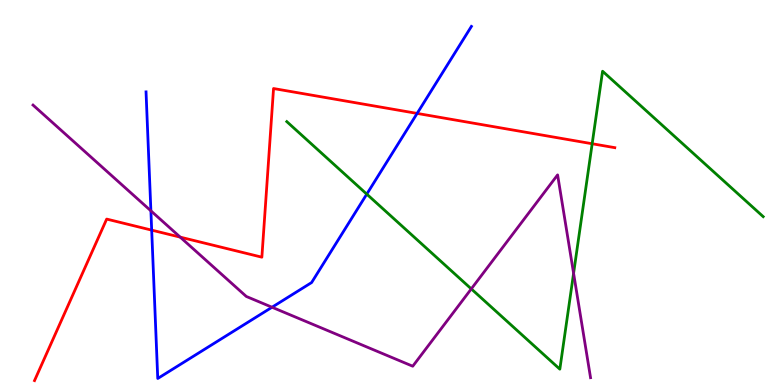[{'lines': ['blue', 'red'], 'intersections': [{'x': 1.96, 'y': 4.02}, {'x': 5.38, 'y': 7.05}]}, {'lines': ['green', 'red'], 'intersections': [{'x': 7.64, 'y': 6.27}]}, {'lines': ['purple', 'red'], 'intersections': [{'x': 2.33, 'y': 3.84}]}, {'lines': ['blue', 'green'], 'intersections': [{'x': 4.73, 'y': 4.96}]}, {'lines': ['blue', 'purple'], 'intersections': [{'x': 1.95, 'y': 4.52}, {'x': 3.51, 'y': 2.02}]}, {'lines': ['green', 'purple'], 'intersections': [{'x': 6.08, 'y': 2.5}, {'x': 7.4, 'y': 2.9}]}]